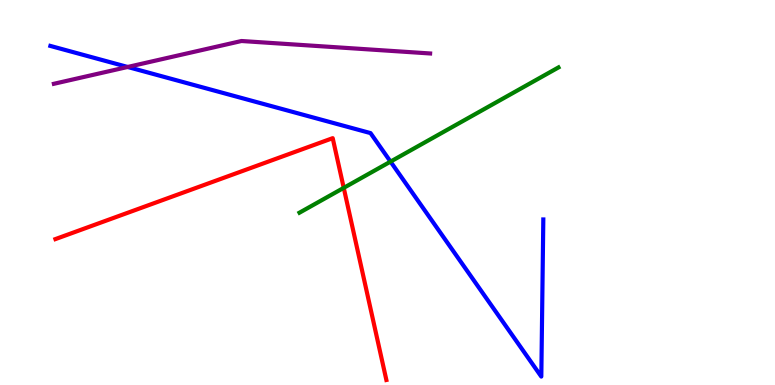[{'lines': ['blue', 'red'], 'intersections': []}, {'lines': ['green', 'red'], 'intersections': [{'x': 4.44, 'y': 5.12}]}, {'lines': ['purple', 'red'], 'intersections': []}, {'lines': ['blue', 'green'], 'intersections': [{'x': 5.04, 'y': 5.8}]}, {'lines': ['blue', 'purple'], 'intersections': [{'x': 1.65, 'y': 8.26}]}, {'lines': ['green', 'purple'], 'intersections': []}]